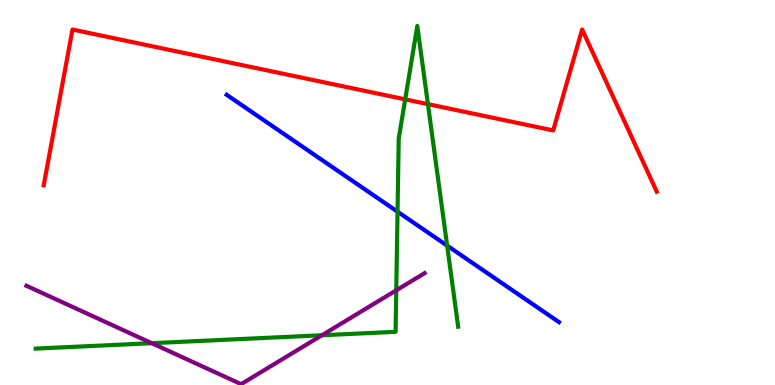[{'lines': ['blue', 'red'], 'intersections': []}, {'lines': ['green', 'red'], 'intersections': [{'x': 5.23, 'y': 7.42}, {'x': 5.52, 'y': 7.3}]}, {'lines': ['purple', 'red'], 'intersections': []}, {'lines': ['blue', 'green'], 'intersections': [{'x': 5.13, 'y': 4.5}, {'x': 5.77, 'y': 3.62}]}, {'lines': ['blue', 'purple'], 'intersections': []}, {'lines': ['green', 'purple'], 'intersections': [{'x': 1.96, 'y': 1.09}, {'x': 4.15, 'y': 1.29}, {'x': 5.11, 'y': 2.46}]}]